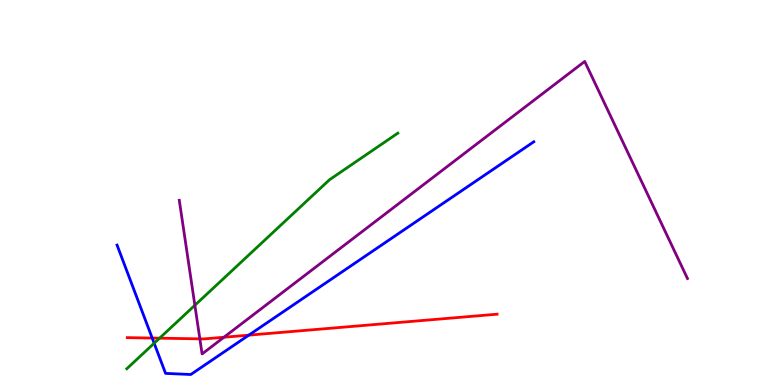[{'lines': ['blue', 'red'], 'intersections': [{'x': 1.96, 'y': 1.22}, {'x': 3.21, 'y': 1.29}]}, {'lines': ['green', 'red'], 'intersections': [{'x': 2.06, 'y': 1.22}]}, {'lines': ['purple', 'red'], 'intersections': [{'x': 2.58, 'y': 1.2}, {'x': 2.89, 'y': 1.24}]}, {'lines': ['blue', 'green'], 'intersections': [{'x': 1.99, 'y': 1.08}]}, {'lines': ['blue', 'purple'], 'intersections': []}, {'lines': ['green', 'purple'], 'intersections': [{'x': 2.51, 'y': 2.07}]}]